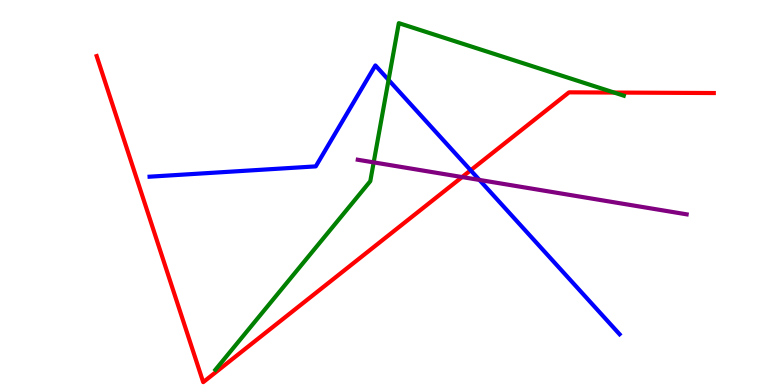[{'lines': ['blue', 'red'], 'intersections': [{'x': 6.07, 'y': 5.58}]}, {'lines': ['green', 'red'], 'intersections': [{'x': 7.92, 'y': 7.6}]}, {'lines': ['purple', 'red'], 'intersections': [{'x': 5.96, 'y': 5.4}]}, {'lines': ['blue', 'green'], 'intersections': [{'x': 5.01, 'y': 7.92}]}, {'lines': ['blue', 'purple'], 'intersections': [{'x': 6.19, 'y': 5.33}]}, {'lines': ['green', 'purple'], 'intersections': [{'x': 4.82, 'y': 5.78}]}]